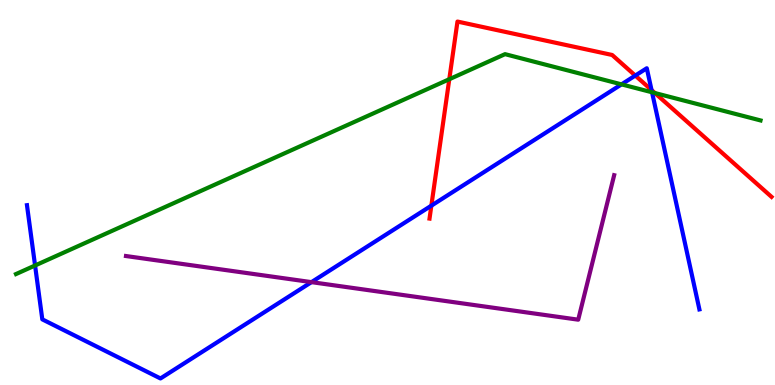[{'lines': ['blue', 'red'], 'intersections': [{'x': 5.57, 'y': 4.66}, {'x': 8.2, 'y': 8.04}, {'x': 8.41, 'y': 7.66}]}, {'lines': ['green', 'red'], 'intersections': [{'x': 5.8, 'y': 7.94}, {'x': 8.45, 'y': 7.58}]}, {'lines': ['purple', 'red'], 'intersections': []}, {'lines': ['blue', 'green'], 'intersections': [{'x': 0.453, 'y': 3.1}, {'x': 8.02, 'y': 7.81}, {'x': 8.41, 'y': 7.6}]}, {'lines': ['blue', 'purple'], 'intersections': [{'x': 4.02, 'y': 2.67}]}, {'lines': ['green', 'purple'], 'intersections': []}]